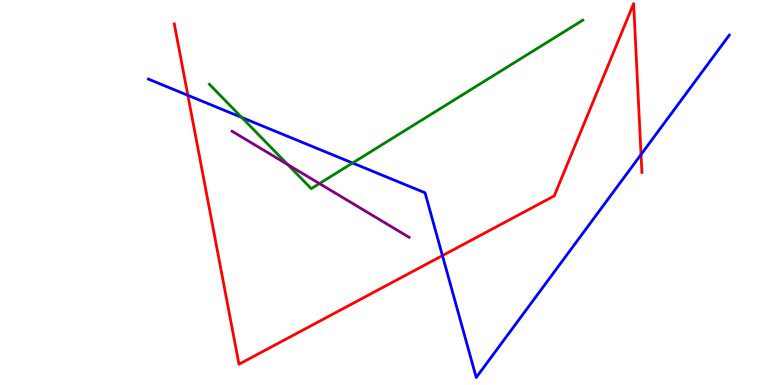[{'lines': ['blue', 'red'], 'intersections': [{'x': 2.42, 'y': 7.52}, {'x': 5.71, 'y': 3.36}, {'x': 8.27, 'y': 5.99}]}, {'lines': ['green', 'red'], 'intersections': []}, {'lines': ['purple', 'red'], 'intersections': []}, {'lines': ['blue', 'green'], 'intersections': [{'x': 3.12, 'y': 6.95}, {'x': 4.55, 'y': 5.77}]}, {'lines': ['blue', 'purple'], 'intersections': []}, {'lines': ['green', 'purple'], 'intersections': [{'x': 3.71, 'y': 5.72}, {'x': 4.12, 'y': 5.23}]}]